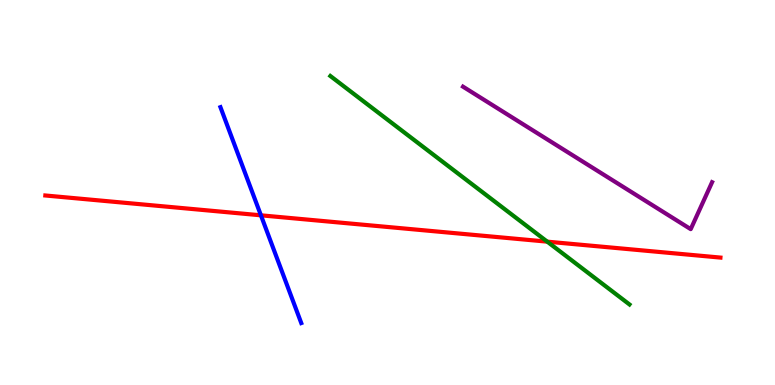[{'lines': ['blue', 'red'], 'intersections': [{'x': 3.37, 'y': 4.41}]}, {'lines': ['green', 'red'], 'intersections': [{'x': 7.06, 'y': 3.72}]}, {'lines': ['purple', 'red'], 'intersections': []}, {'lines': ['blue', 'green'], 'intersections': []}, {'lines': ['blue', 'purple'], 'intersections': []}, {'lines': ['green', 'purple'], 'intersections': []}]